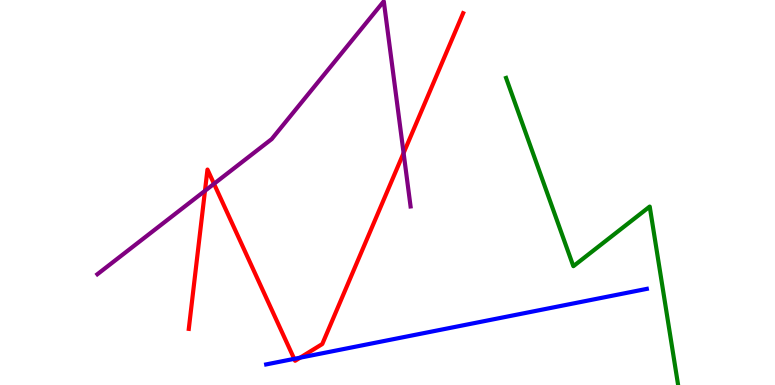[{'lines': ['blue', 'red'], 'intersections': [{'x': 3.8, 'y': 0.679}, {'x': 3.87, 'y': 0.71}]}, {'lines': ['green', 'red'], 'intersections': []}, {'lines': ['purple', 'red'], 'intersections': [{'x': 2.64, 'y': 5.04}, {'x': 2.76, 'y': 5.23}, {'x': 5.21, 'y': 6.03}]}, {'lines': ['blue', 'green'], 'intersections': []}, {'lines': ['blue', 'purple'], 'intersections': []}, {'lines': ['green', 'purple'], 'intersections': []}]